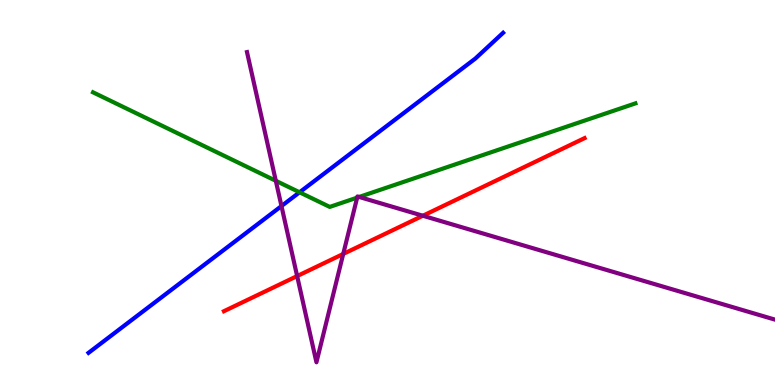[{'lines': ['blue', 'red'], 'intersections': []}, {'lines': ['green', 'red'], 'intersections': []}, {'lines': ['purple', 'red'], 'intersections': [{'x': 3.83, 'y': 2.83}, {'x': 4.43, 'y': 3.4}, {'x': 5.46, 'y': 4.4}]}, {'lines': ['blue', 'green'], 'intersections': [{'x': 3.87, 'y': 5.01}]}, {'lines': ['blue', 'purple'], 'intersections': [{'x': 3.63, 'y': 4.65}]}, {'lines': ['green', 'purple'], 'intersections': [{'x': 3.56, 'y': 5.3}, {'x': 4.61, 'y': 4.87}, {'x': 4.63, 'y': 4.88}]}]